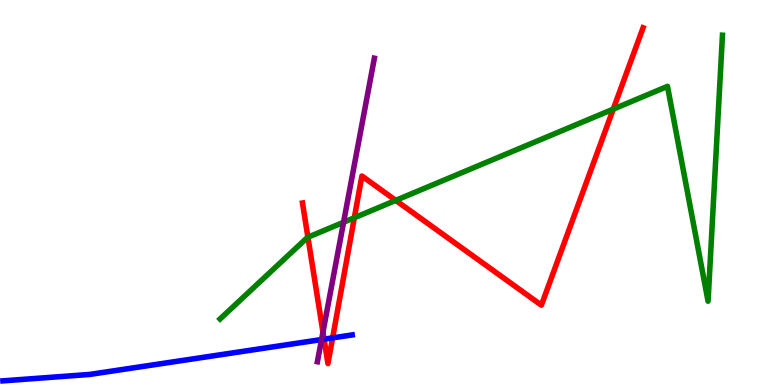[{'lines': ['blue', 'red'], 'intersections': [{'x': 4.18, 'y': 1.19}, {'x': 4.29, 'y': 1.22}]}, {'lines': ['green', 'red'], 'intersections': [{'x': 3.97, 'y': 3.84}, {'x': 4.57, 'y': 4.34}, {'x': 5.11, 'y': 4.8}, {'x': 7.91, 'y': 7.17}]}, {'lines': ['purple', 'red'], 'intersections': [{'x': 4.17, 'y': 1.37}]}, {'lines': ['blue', 'green'], 'intersections': []}, {'lines': ['blue', 'purple'], 'intersections': [{'x': 4.15, 'y': 1.18}]}, {'lines': ['green', 'purple'], 'intersections': [{'x': 4.43, 'y': 4.23}]}]